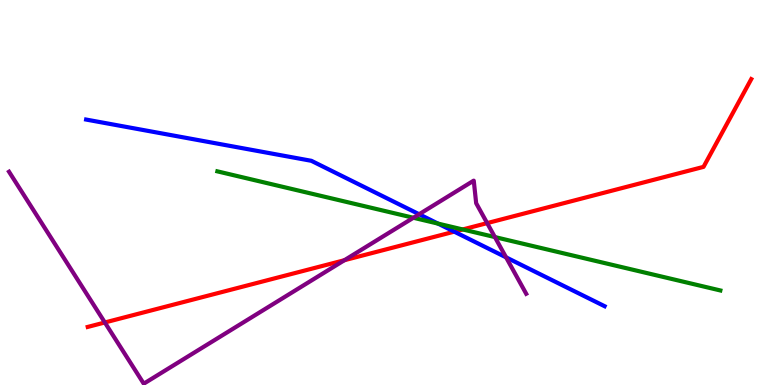[{'lines': ['blue', 'red'], 'intersections': [{'x': 5.86, 'y': 3.98}]}, {'lines': ['green', 'red'], 'intersections': [{'x': 5.97, 'y': 4.04}]}, {'lines': ['purple', 'red'], 'intersections': [{'x': 1.35, 'y': 1.62}, {'x': 4.44, 'y': 3.24}, {'x': 6.29, 'y': 4.2}]}, {'lines': ['blue', 'green'], 'intersections': [{'x': 5.65, 'y': 4.19}]}, {'lines': ['blue', 'purple'], 'intersections': [{'x': 5.41, 'y': 4.44}, {'x': 6.53, 'y': 3.32}]}, {'lines': ['green', 'purple'], 'intersections': [{'x': 5.33, 'y': 4.34}, {'x': 6.39, 'y': 3.84}]}]